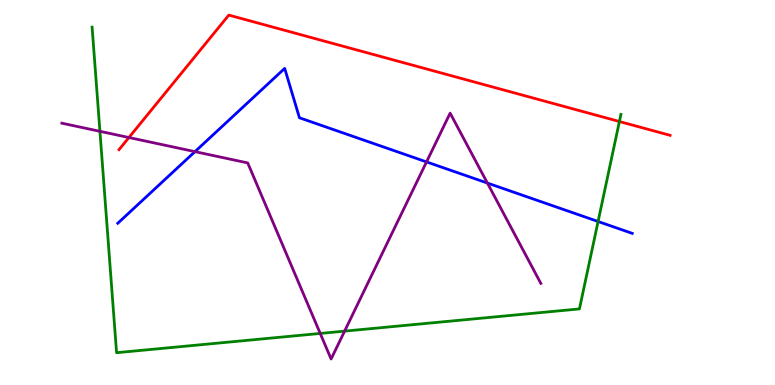[{'lines': ['blue', 'red'], 'intersections': []}, {'lines': ['green', 'red'], 'intersections': [{'x': 7.99, 'y': 6.84}]}, {'lines': ['purple', 'red'], 'intersections': [{'x': 1.66, 'y': 6.43}]}, {'lines': ['blue', 'green'], 'intersections': [{'x': 7.72, 'y': 4.25}]}, {'lines': ['blue', 'purple'], 'intersections': [{'x': 2.52, 'y': 6.06}, {'x': 5.5, 'y': 5.79}, {'x': 6.29, 'y': 5.25}]}, {'lines': ['green', 'purple'], 'intersections': [{'x': 1.29, 'y': 6.59}, {'x': 4.13, 'y': 1.34}, {'x': 4.45, 'y': 1.4}]}]